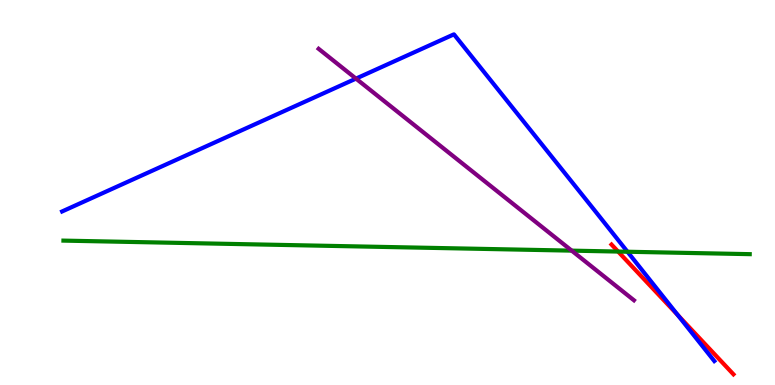[{'lines': ['blue', 'red'], 'intersections': [{'x': 8.75, 'y': 1.82}]}, {'lines': ['green', 'red'], 'intersections': [{'x': 7.98, 'y': 3.47}]}, {'lines': ['purple', 'red'], 'intersections': []}, {'lines': ['blue', 'green'], 'intersections': [{'x': 8.1, 'y': 3.46}]}, {'lines': ['blue', 'purple'], 'intersections': [{'x': 4.59, 'y': 7.96}]}, {'lines': ['green', 'purple'], 'intersections': [{'x': 7.38, 'y': 3.49}]}]